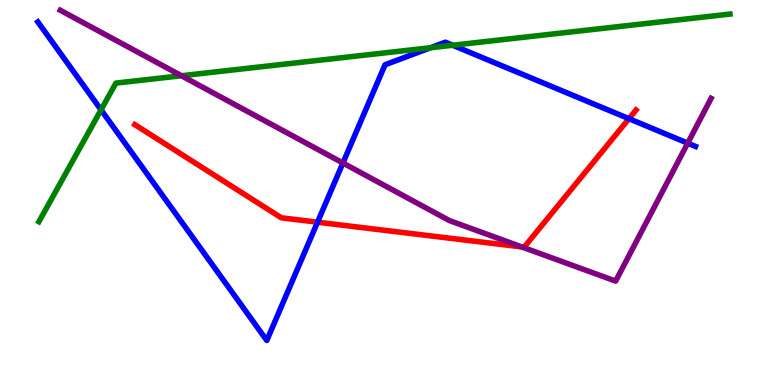[{'lines': ['blue', 'red'], 'intersections': [{'x': 4.1, 'y': 4.23}, {'x': 8.12, 'y': 6.92}]}, {'lines': ['green', 'red'], 'intersections': []}, {'lines': ['purple', 'red'], 'intersections': [{'x': 6.73, 'y': 3.59}]}, {'lines': ['blue', 'green'], 'intersections': [{'x': 1.3, 'y': 7.15}, {'x': 5.56, 'y': 8.76}, {'x': 5.84, 'y': 8.82}]}, {'lines': ['blue', 'purple'], 'intersections': [{'x': 4.42, 'y': 5.77}, {'x': 8.87, 'y': 6.28}]}, {'lines': ['green', 'purple'], 'intersections': [{'x': 2.34, 'y': 8.03}]}]